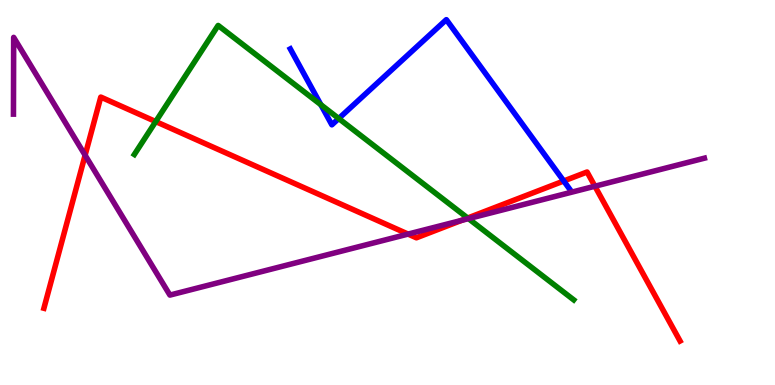[{'lines': ['blue', 'red'], 'intersections': [{'x': 7.27, 'y': 5.3}]}, {'lines': ['green', 'red'], 'intersections': [{'x': 2.01, 'y': 6.84}, {'x': 6.03, 'y': 4.34}]}, {'lines': ['purple', 'red'], 'intersections': [{'x': 1.1, 'y': 5.97}, {'x': 5.27, 'y': 3.92}, {'x': 5.96, 'y': 4.28}, {'x': 7.68, 'y': 5.16}]}, {'lines': ['blue', 'green'], 'intersections': [{'x': 4.14, 'y': 7.28}, {'x': 4.37, 'y': 6.92}]}, {'lines': ['blue', 'purple'], 'intersections': []}, {'lines': ['green', 'purple'], 'intersections': [{'x': 6.04, 'y': 4.32}]}]